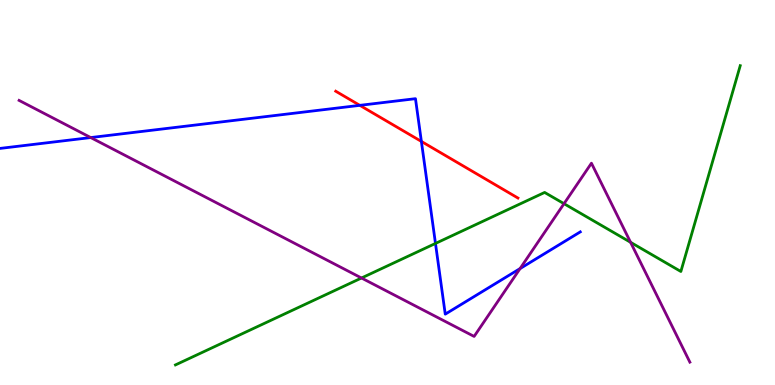[{'lines': ['blue', 'red'], 'intersections': [{'x': 4.64, 'y': 7.26}, {'x': 5.44, 'y': 6.33}]}, {'lines': ['green', 'red'], 'intersections': []}, {'lines': ['purple', 'red'], 'intersections': []}, {'lines': ['blue', 'green'], 'intersections': [{'x': 5.62, 'y': 3.68}]}, {'lines': ['blue', 'purple'], 'intersections': [{'x': 1.17, 'y': 6.43}, {'x': 6.71, 'y': 3.02}]}, {'lines': ['green', 'purple'], 'intersections': [{'x': 4.66, 'y': 2.78}, {'x': 7.28, 'y': 4.71}, {'x': 8.14, 'y': 3.71}]}]